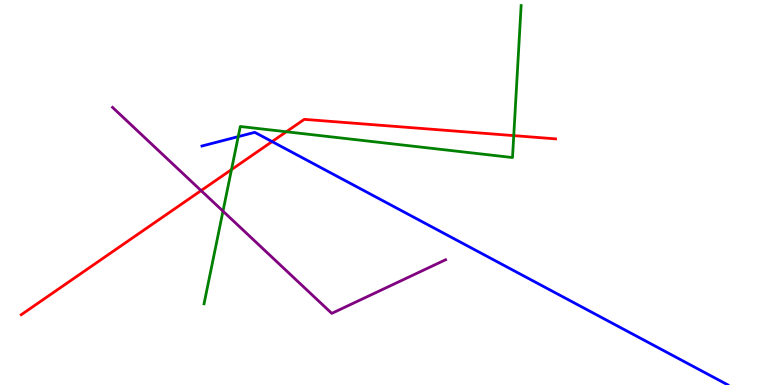[{'lines': ['blue', 'red'], 'intersections': [{'x': 3.51, 'y': 6.32}]}, {'lines': ['green', 'red'], 'intersections': [{'x': 2.99, 'y': 5.59}, {'x': 3.69, 'y': 6.58}, {'x': 6.63, 'y': 6.48}]}, {'lines': ['purple', 'red'], 'intersections': [{'x': 2.59, 'y': 5.05}]}, {'lines': ['blue', 'green'], 'intersections': [{'x': 3.07, 'y': 6.45}]}, {'lines': ['blue', 'purple'], 'intersections': []}, {'lines': ['green', 'purple'], 'intersections': [{'x': 2.88, 'y': 4.52}]}]